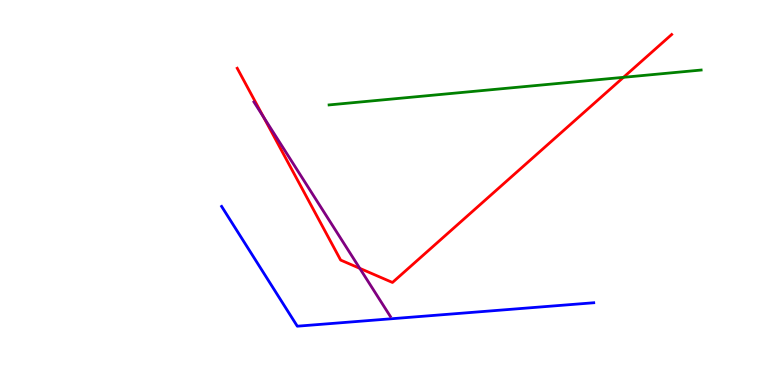[{'lines': ['blue', 'red'], 'intersections': []}, {'lines': ['green', 'red'], 'intersections': [{'x': 8.04, 'y': 7.99}]}, {'lines': ['purple', 'red'], 'intersections': [{'x': 3.4, 'y': 6.96}, {'x': 4.64, 'y': 3.03}]}, {'lines': ['blue', 'green'], 'intersections': []}, {'lines': ['blue', 'purple'], 'intersections': []}, {'lines': ['green', 'purple'], 'intersections': []}]